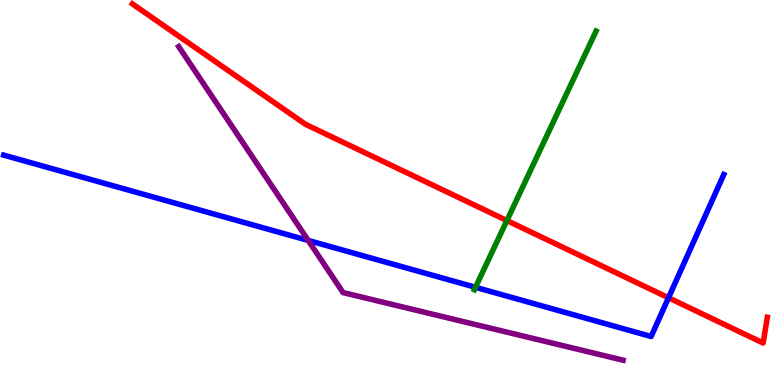[{'lines': ['blue', 'red'], 'intersections': [{'x': 8.63, 'y': 2.27}]}, {'lines': ['green', 'red'], 'intersections': [{'x': 6.54, 'y': 4.27}]}, {'lines': ['purple', 'red'], 'intersections': []}, {'lines': ['blue', 'green'], 'intersections': [{'x': 6.14, 'y': 2.54}]}, {'lines': ['blue', 'purple'], 'intersections': [{'x': 3.98, 'y': 3.75}]}, {'lines': ['green', 'purple'], 'intersections': []}]